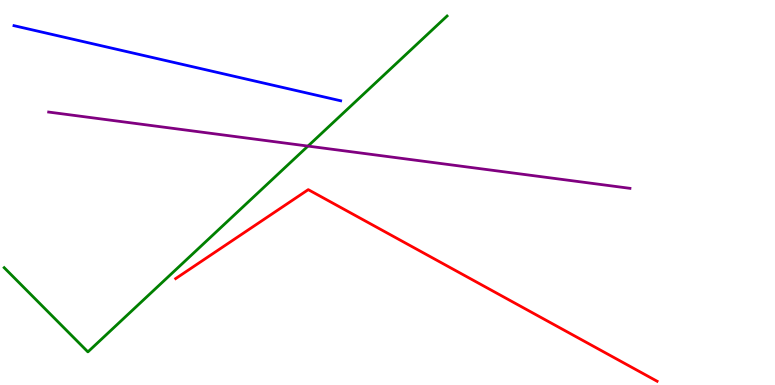[{'lines': ['blue', 'red'], 'intersections': []}, {'lines': ['green', 'red'], 'intersections': []}, {'lines': ['purple', 'red'], 'intersections': []}, {'lines': ['blue', 'green'], 'intersections': []}, {'lines': ['blue', 'purple'], 'intersections': []}, {'lines': ['green', 'purple'], 'intersections': [{'x': 3.97, 'y': 6.21}]}]